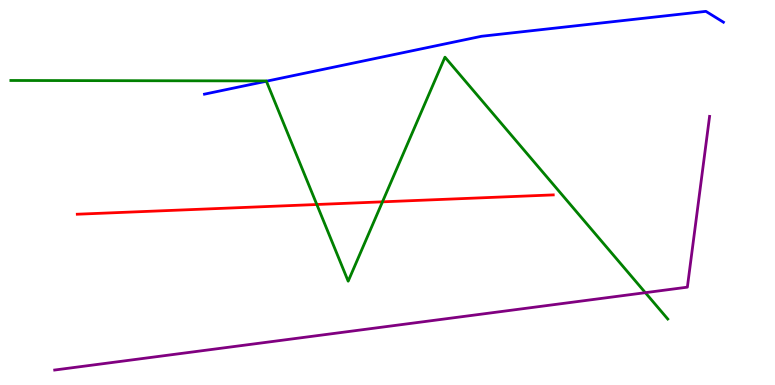[{'lines': ['blue', 'red'], 'intersections': []}, {'lines': ['green', 'red'], 'intersections': [{'x': 4.09, 'y': 4.69}, {'x': 4.94, 'y': 4.76}]}, {'lines': ['purple', 'red'], 'intersections': []}, {'lines': ['blue', 'green'], 'intersections': [{'x': 3.44, 'y': 7.89}]}, {'lines': ['blue', 'purple'], 'intersections': []}, {'lines': ['green', 'purple'], 'intersections': [{'x': 8.33, 'y': 2.4}]}]